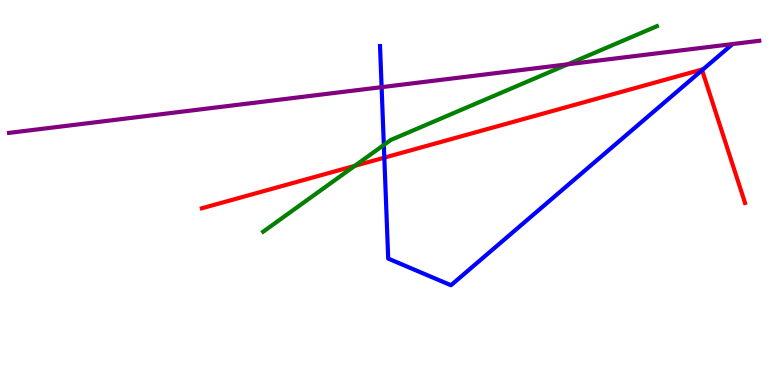[{'lines': ['blue', 'red'], 'intersections': [{'x': 4.96, 'y': 5.91}, {'x': 9.06, 'y': 8.18}]}, {'lines': ['green', 'red'], 'intersections': [{'x': 4.58, 'y': 5.69}]}, {'lines': ['purple', 'red'], 'intersections': []}, {'lines': ['blue', 'green'], 'intersections': [{'x': 4.95, 'y': 6.24}]}, {'lines': ['blue', 'purple'], 'intersections': [{'x': 4.92, 'y': 7.74}]}, {'lines': ['green', 'purple'], 'intersections': [{'x': 7.33, 'y': 8.33}]}]